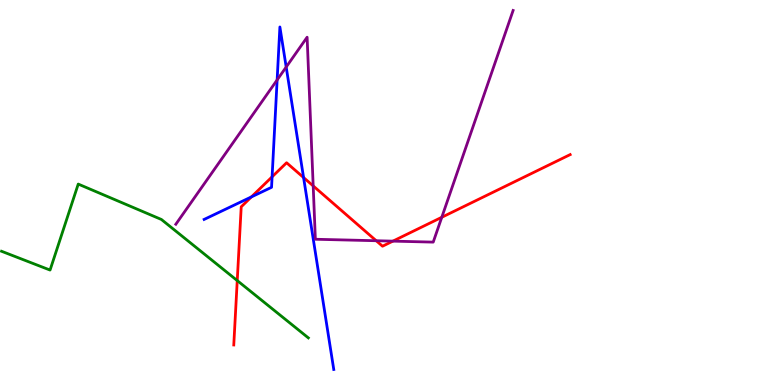[{'lines': ['blue', 'red'], 'intersections': [{'x': 3.24, 'y': 4.89}, {'x': 3.51, 'y': 5.41}, {'x': 3.92, 'y': 5.39}]}, {'lines': ['green', 'red'], 'intersections': [{'x': 3.06, 'y': 2.71}]}, {'lines': ['purple', 'red'], 'intersections': [{'x': 4.04, 'y': 5.17}, {'x': 4.85, 'y': 3.75}, {'x': 5.07, 'y': 3.74}, {'x': 5.7, 'y': 4.36}]}, {'lines': ['blue', 'green'], 'intersections': []}, {'lines': ['blue', 'purple'], 'intersections': [{'x': 3.58, 'y': 7.92}, {'x': 3.69, 'y': 8.26}]}, {'lines': ['green', 'purple'], 'intersections': []}]